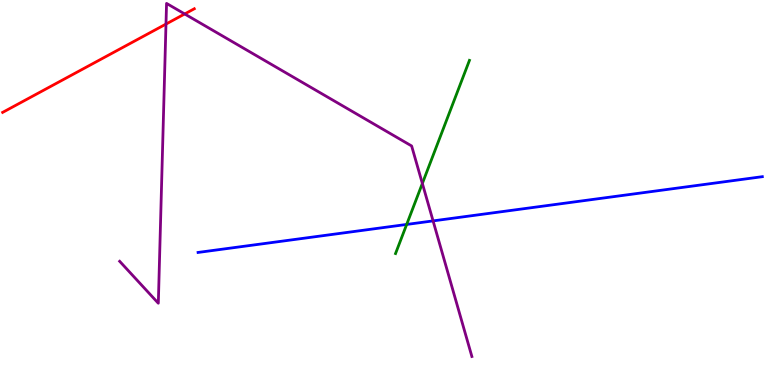[{'lines': ['blue', 'red'], 'intersections': []}, {'lines': ['green', 'red'], 'intersections': []}, {'lines': ['purple', 'red'], 'intersections': [{'x': 2.14, 'y': 9.37}, {'x': 2.38, 'y': 9.64}]}, {'lines': ['blue', 'green'], 'intersections': [{'x': 5.25, 'y': 4.17}]}, {'lines': ['blue', 'purple'], 'intersections': [{'x': 5.59, 'y': 4.26}]}, {'lines': ['green', 'purple'], 'intersections': [{'x': 5.45, 'y': 5.24}]}]